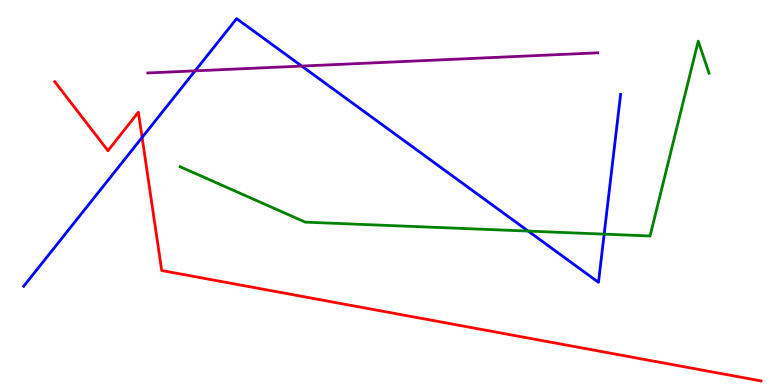[{'lines': ['blue', 'red'], 'intersections': [{'x': 1.83, 'y': 6.43}]}, {'lines': ['green', 'red'], 'intersections': []}, {'lines': ['purple', 'red'], 'intersections': []}, {'lines': ['blue', 'green'], 'intersections': [{'x': 6.82, 'y': 4.0}, {'x': 7.8, 'y': 3.92}]}, {'lines': ['blue', 'purple'], 'intersections': [{'x': 2.52, 'y': 8.16}, {'x': 3.89, 'y': 8.28}]}, {'lines': ['green', 'purple'], 'intersections': []}]